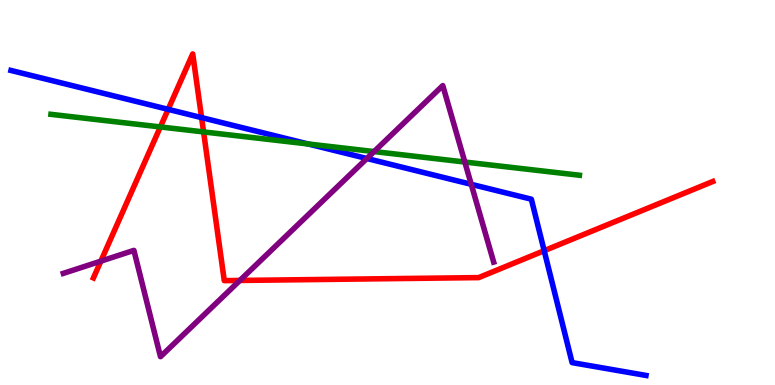[{'lines': ['blue', 'red'], 'intersections': [{'x': 2.17, 'y': 7.16}, {'x': 2.6, 'y': 6.95}, {'x': 7.02, 'y': 3.49}]}, {'lines': ['green', 'red'], 'intersections': [{'x': 2.07, 'y': 6.7}, {'x': 2.63, 'y': 6.57}]}, {'lines': ['purple', 'red'], 'intersections': [{'x': 1.3, 'y': 3.22}, {'x': 3.1, 'y': 2.72}]}, {'lines': ['blue', 'green'], 'intersections': [{'x': 3.98, 'y': 6.26}]}, {'lines': ['blue', 'purple'], 'intersections': [{'x': 4.73, 'y': 5.88}, {'x': 6.08, 'y': 5.21}]}, {'lines': ['green', 'purple'], 'intersections': [{'x': 4.83, 'y': 6.06}, {'x': 6.0, 'y': 5.79}]}]